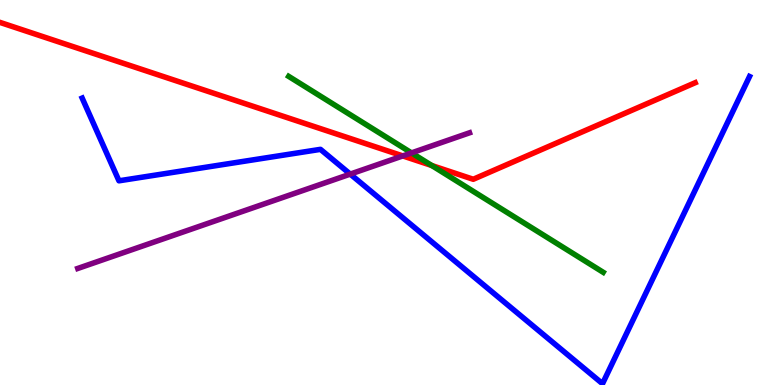[{'lines': ['blue', 'red'], 'intersections': []}, {'lines': ['green', 'red'], 'intersections': [{'x': 5.57, 'y': 5.7}]}, {'lines': ['purple', 'red'], 'intersections': [{'x': 5.2, 'y': 5.95}]}, {'lines': ['blue', 'green'], 'intersections': []}, {'lines': ['blue', 'purple'], 'intersections': [{'x': 4.52, 'y': 5.48}]}, {'lines': ['green', 'purple'], 'intersections': [{'x': 5.31, 'y': 6.03}]}]